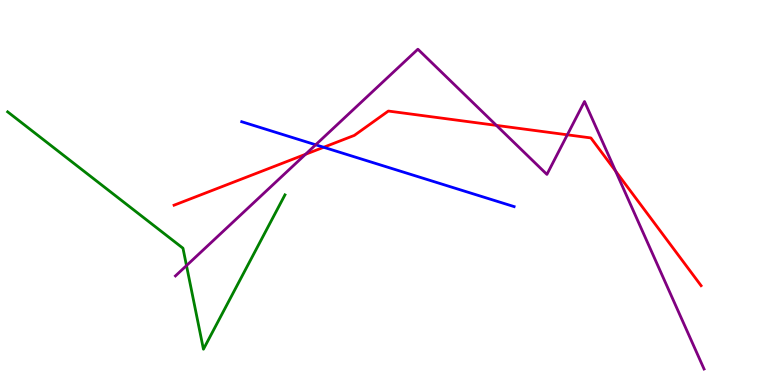[{'lines': ['blue', 'red'], 'intersections': [{'x': 4.18, 'y': 6.18}]}, {'lines': ['green', 'red'], 'intersections': []}, {'lines': ['purple', 'red'], 'intersections': [{'x': 3.94, 'y': 5.99}, {'x': 6.41, 'y': 6.74}, {'x': 7.32, 'y': 6.5}, {'x': 7.94, 'y': 5.56}]}, {'lines': ['blue', 'green'], 'intersections': []}, {'lines': ['blue', 'purple'], 'intersections': [{'x': 4.07, 'y': 6.24}]}, {'lines': ['green', 'purple'], 'intersections': [{'x': 2.41, 'y': 3.1}]}]